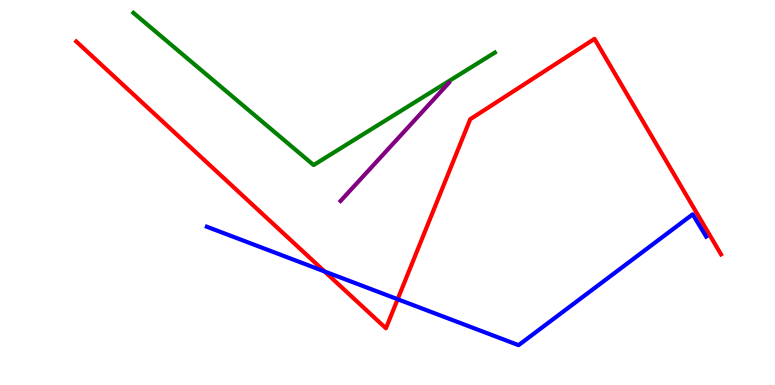[{'lines': ['blue', 'red'], 'intersections': [{'x': 4.19, 'y': 2.95}, {'x': 5.13, 'y': 2.23}]}, {'lines': ['green', 'red'], 'intersections': []}, {'lines': ['purple', 'red'], 'intersections': []}, {'lines': ['blue', 'green'], 'intersections': []}, {'lines': ['blue', 'purple'], 'intersections': []}, {'lines': ['green', 'purple'], 'intersections': []}]